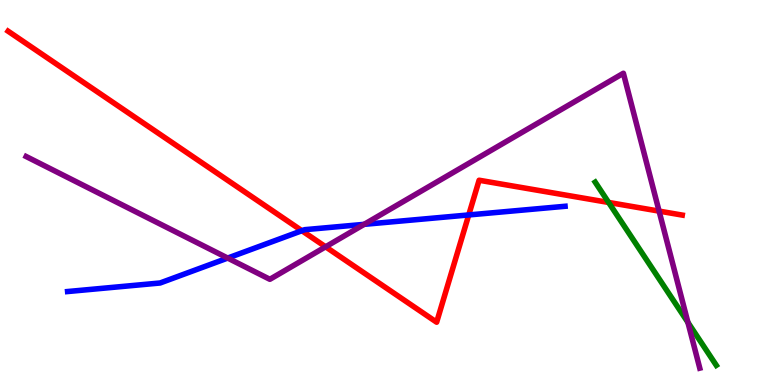[{'lines': ['blue', 'red'], 'intersections': [{'x': 3.9, 'y': 4.01}, {'x': 6.05, 'y': 4.42}]}, {'lines': ['green', 'red'], 'intersections': [{'x': 7.85, 'y': 4.74}]}, {'lines': ['purple', 'red'], 'intersections': [{'x': 4.2, 'y': 3.59}, {'x': 8.5, 'y': 4.52}]}, {'lines': ['blue', 'green'], 'intersections': []}, {'lines': ['blue', 'purple'], 'intersections': [{'x': 2.94, 'y': 3.3}, {'x': 4.7, 'y': 4.17}]}, {'lines': ['green', 'purple'], 'intersections': [{'x': 8.88, 'y': 1.63}]}]